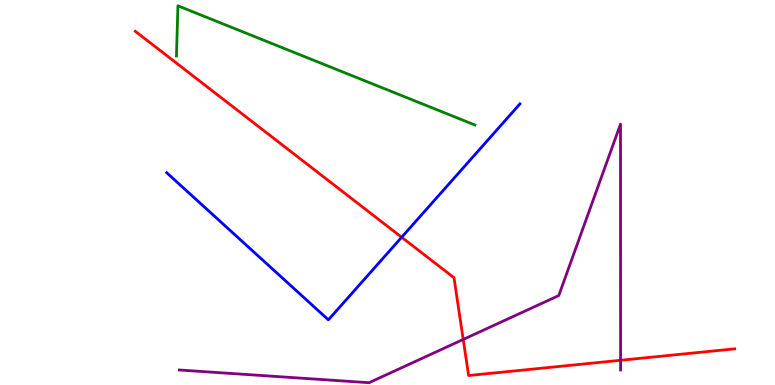[{'lines': ['blue', 'red'], 'intersections': [{'x': 5.18, 'y': 3.84}]}, {'lines': ['green', 'red'], 'intersections': []}, {'lines': ['purple', 'red'], 'intersections': [{'x': 5.98, 'y': 1.18}, {'x': 8.01, 'y': 0.642}]}, {'lines': ['blue', 'green'], 'intersections': []}, {'lines': ['blue', 'purple'], 'intersections': []}, {'lines': ['green', 'purple'], 'intersections': []}]